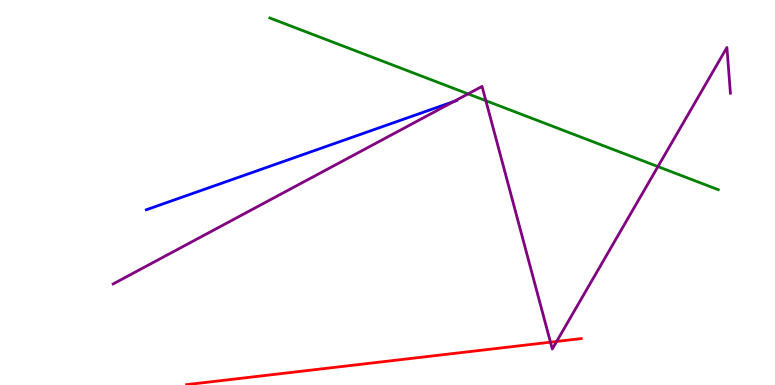[{'lines': ['blue', 'red'], 'intersections': []}, {'lines': ['green', 'red'], 'intersections': []}, {'lines': ['purple', 'red'], 'intersections': [{'x': 7.1, 'y': 1.11}, {'x': 7.18, 'y': 1.13}]}, {'lines': ['blue', 'green'], 'intersections': []}, {'lines': ['blue', 'purple'], 'intersections': [{'x': 5.86, 'y': 7.36}]}, {'lines': ['green', 'purple'], 'intersections': [{'x': 6.04, 'y': 7.56}, {'x': 6.27, 'y': 7.38}, {'x': 8.49, 'y': 5.67}]}]